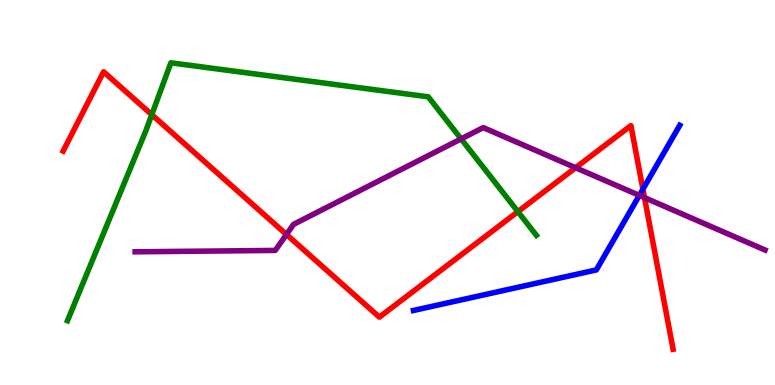[{'lines': ['blue', 'red'], 'intersections': [{'x': 8.3, 'y': 5.09}]}, {'lines': ['green', 'red'], 'intersections': [{'x': 1.96, 'y': 7.02}, {'x': 6.68, 'y': 4.5}]}, {'lines': ['purple', 'red'], 'intersections': [{'x': 3.7, 'y': 3.91}, {'x': 7.43, 'y': 5.64}, {'x': 8.32, 'y': 4.87}]}, {'lines': ['blue', 'green'], 'intersections': []}, {'lines': ['blue', 'purple'], 'intersections': [{'x': 8.25, 'y': 4.92}]}, {'lines': ['green', 'purple'], 'intersections': [{'x': 5.95, 'y': 6.39}]}]